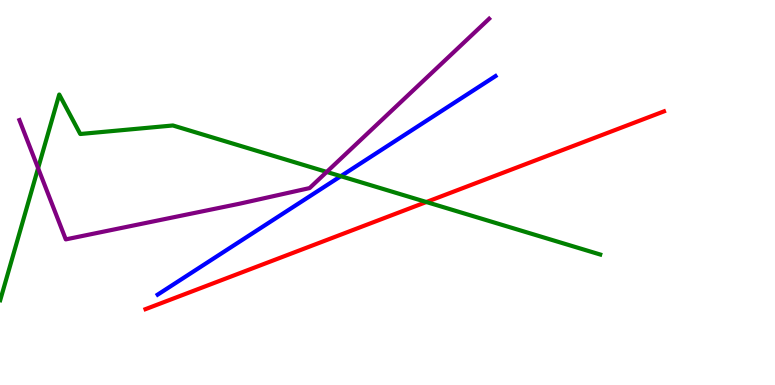[{'lines': ['blue', 'red'], 'intersections': []}, {'lines': ['green', 'red'], 'intersections': [{'x': 5.5, 'y': 4.75}]}, {'lines': ['purple', 'red'], 'intersections': []}, {'lines': ['blue', 'green'], 'intersections': [{'x': 4.4, 'y': 5.42}]}, {'lines': ['blue', 'purple'], 'intersections': []}, {'lines': ['green', 'purple'], 'intersections': [{'x': 0.492, 'y': 5.63}, {'x': 4.22, 'y': 5.53}]}]